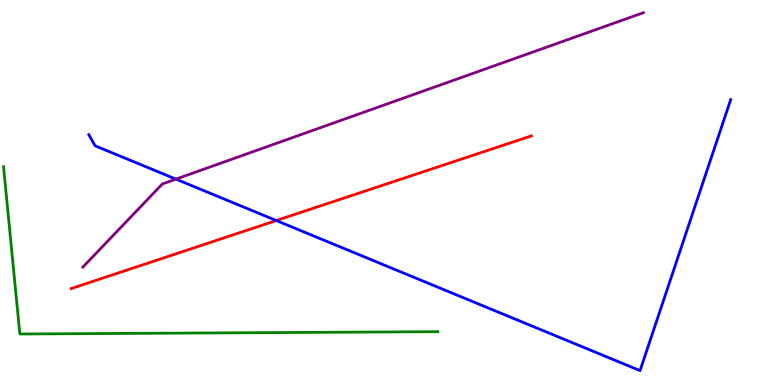[{'lines': ['blue', 'red'], 'intersections': [{'x': 3.56, 'y': 4.27}]}, {'lines': ['green', 'red'], 'intersections': []}, {'lines': ['purple', 'red'], 'intersections': []}, {'lines': ['blue', 'green'], 'intersections': []}, {'lines': ['blue', 'purple'], 'intersections': [{'x': 2.27, 'y': 5.35}]}, {'lines': ['green', 'purple'], 'intersections': []}]